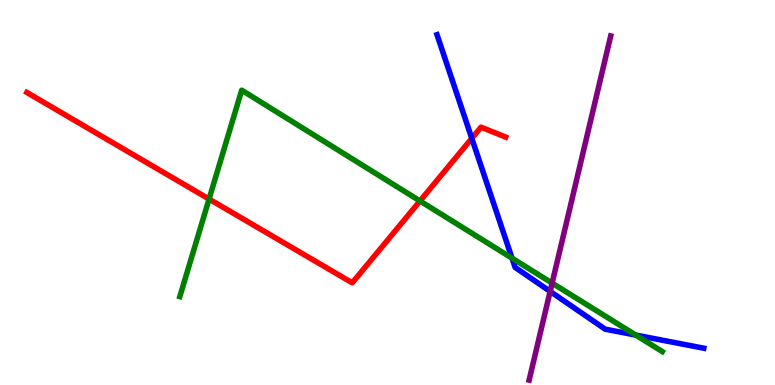[{'lines': ['blue', 'red'], 'intersections': [{'x': 6.09, 'y': 6.41}]}, {'lines': ['green', 'red'], 'intersections': [{'x': 2.7, 'y': 4.83}, {'x': 5.42, 'y': 4.78}]}, {'lines': ['purple', 'red'], 'intersections': []}, {'lines': ['blue', 'green'], 'intersections': [{'x': 6.61, 'y': 3.29}, {'x': 8.2, 'y': 1.3}]}, {'lines': ['blue', 'purple'], 'intersections': [{'x': 7.1, 'y': 2.43}]}, {'lines': ['green', 'purple'], 'intersections': [{'x': 7.12, 'y': 2.65}]}]